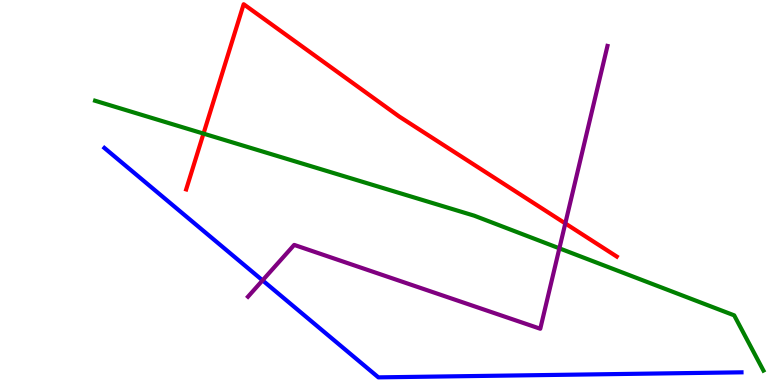[{'lines': ['blue', 'red'], 'intersections': []}, {'lines': ['green', 'red'], 'intersections': [{'x': 2.63, 'y': 6.53}]}, {'lines': ['purple', 'red'], 'intersections': [{'x': 7.29, 'y': 4.2}]}, {'lines': ['blue', 'green'], 'intersections': []}, {'lines': ['blue', 'purple'], 'intersections': [{'x': 3.39, 'y': 2.72}]}, {'lines': ['green', 'purple'], 'intersections': [{'x': 7.22, 'y': 3.55}]}]